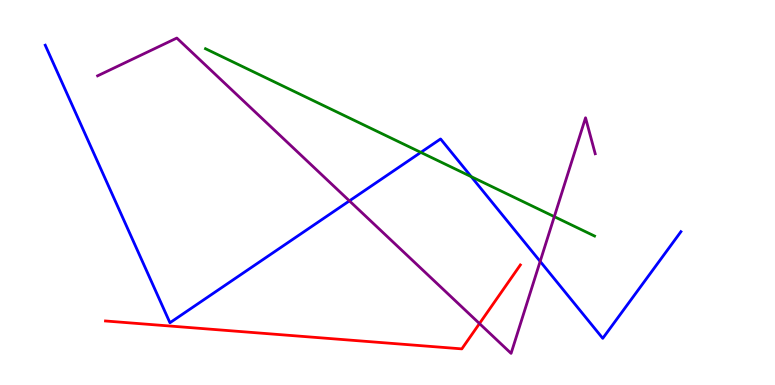[{'lines': ['blue', 'red'], 'intersections': []}, {'lines': ['green', 'red'], 'intersections': []}, {'lines': ['purple', 'red'], 'intersections': [{'x': 6.19, 'y': 1.6}]}, {'lines': ['blue', 'green'], 'intersections': [{'x': 5.43, 'y': 6.04}, {'x': 6.08, 'y': 5.41}]}, {'lines': ['blue', 'purple'], 'intersections': [{'x': 4.51, 'y': 4.78}, {'x': 6.97, 'y': 3.21}]}, {'lines': ['green', 'purple'], 'intersections': [{'x': 7.15, 'y': 4.37}]}]